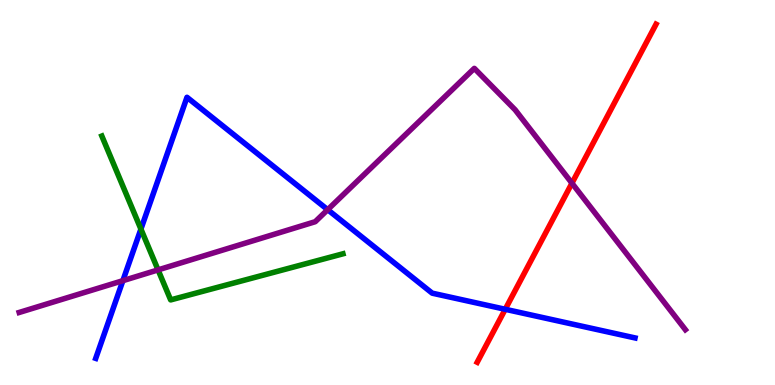[{'lines': ['blue', 'red'], 'intersections': [{'x': 6.52, 'y': 1.97}]}, {'lines': ['green', 'red'], 'intersections': []}, {'lines': ['purple', 'red'], 'intersections': [{'x': 7.38, 'y': 5.24}]}, {'lines': ['blue', 'green'], 'intersections': [{'x': 1.82, 'y': 4.05}]}, {'lines': ['blue', 'purple'], 'intersections': [{'x': 1.59, 'y': 2.71}, {'x': 4.23, 'y': 4.55}]}, {'lines': ['green', 'purple'], 'intersections': [{'x': 2.04, 'y': 2.99}]}]